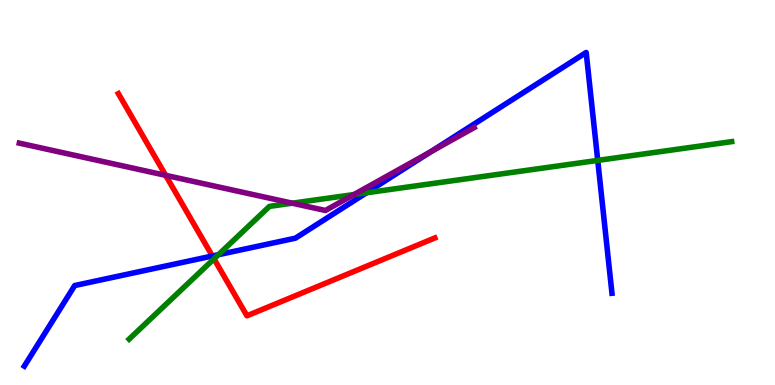[{'lines': ['blue', 'red'], 'intersections': [{'x': 2.74, 'y': 3.35}]}, {'lines': ['green', 'red'], 'intersections': [{'x': 2.76, 'y': 3.28}]}, {'lines': ['purple', 'red'], 'intersections': [{'x': 2.14, 'y': 5.45}]}, {'lines': ['blue', 'green'], 'intersections': [{'x': 2.82, 'y': 3.38}, {'x': 4.73, 'y': 4.99}, {'x': 7.71, 'y': 5.83}]}, {'lines': ['blue', 'purple'], 'intersections': [{'x': 5.55, 'y': 6.05}]}, {'lines': ['green', 'purple'], 'intersections': [{'x': 3.77, 'y': 4.72}, {'x': 4.57, 'y': 4.95}]}]